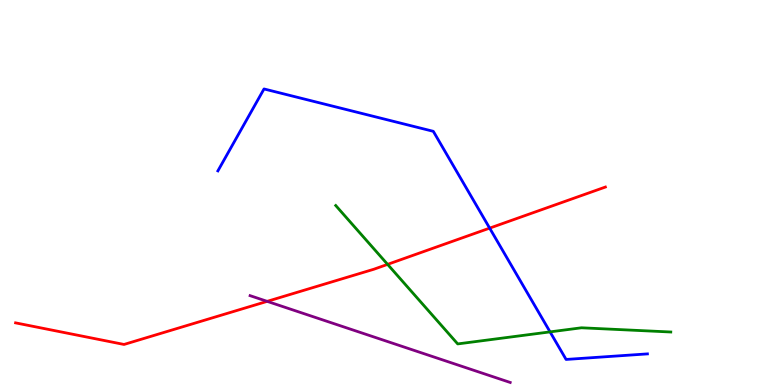[{'lines': ['blue', 'red'], 'intersections': [{'x': 6.32, 'y': 4.07}]}, {'lines': ['green', 'red'], 'intersections': [{'x': 5.0, 'y': 3.13}]}, {'lines': ['purple', 'red'], 'intersections': [{'x': 3.45, 'y': 2.17}]}, {'lines': ['blue', 'green'], 'intersections': [{'x': 7.1, 'y': 1.38}]}, {'lines': ['blue', 'purple'], 'intersections': []}, {'lines': ['green', 'purple'], 'intersections': []}]